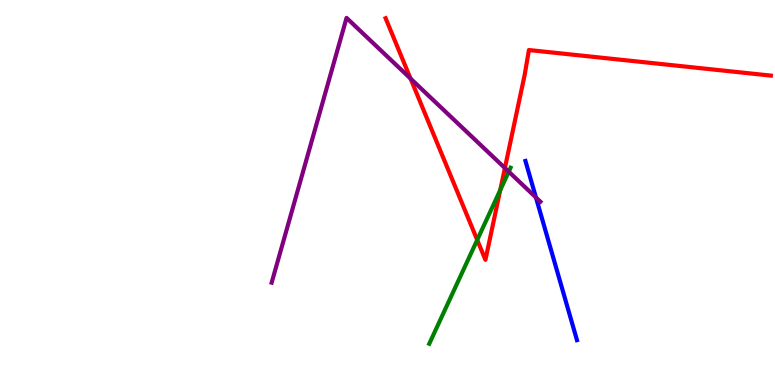[{'lines': ['blue', 'red'], 'intersections': []}, {'lines': ['green', 'red'], 'intersections': [{'x': 6.16, 'y': 3.77}, {'x': 6.45, 'y': 5.06}]}, {'lines': ['purple', 'red'], 'intersections': [{'x': 5.3, 'y': 7.96}, {'x': 6.51, 'y': 5.64}]}, {'lines': ['blue', 'green'], 'intersections': []}, {'lines': ['blue', 'purple'], 'intersections': [{'x': 6.92, 'y': 4.87}]}, {'lines': ['green', 'purple'], 'intersections': [{'x': 6.56, 'y': 5.54}]}]